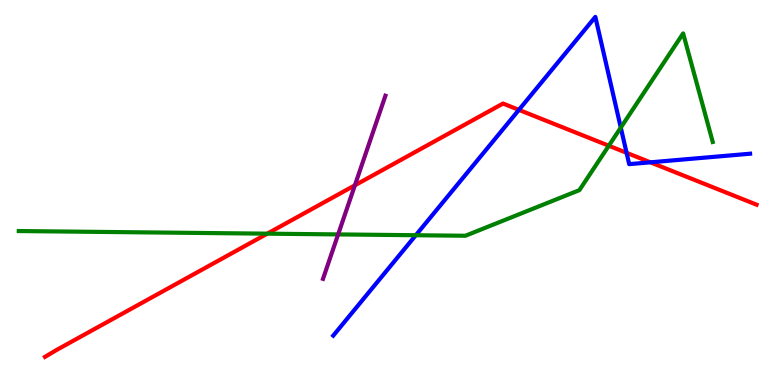[{'lines': ['blue', 'red'], 'intersections': [{'x': 6.7, 'y': 7.15}, {'x': 8.08, 'y': 6.03}, {'x': 8.39, 'y': 5.78}]}, {'lines': ['green', 'red'], 'intersections': [{'x': 3.45, 'y': 3.93}, {'x': 7.86, 'y': 6.21}]}, {'lines': ['purple', 'red'], 'intersections': [{'x': 4.58, 'y': 5.19}]}, {'lines': ['blue', 'green'], 'intersections': [{'x': 5.37, 'y': 3.89}, {'x': 8.01, 'y': 6.69}]}, {'lines': ['blue', 'purple'], 'intersections': []}, {'lines': ['green', 'purple'], 'intersections': [{'x': 4.36, 'y': 3.91}]}]